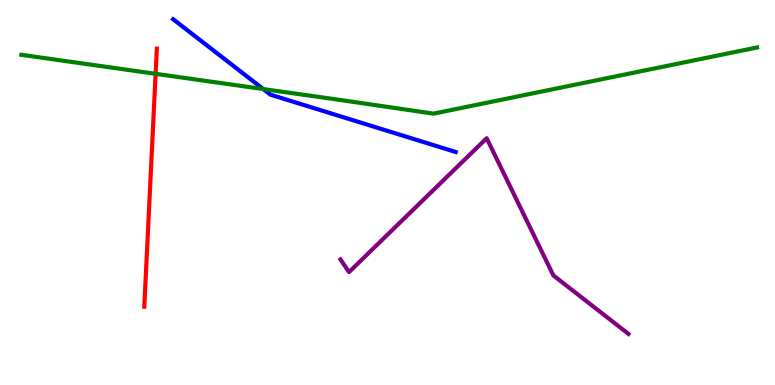[{'lines': ['blue', 'red'], 'intersections': []}, {'lines': ['green', 'red'], 'intersections': [{'x': 2.01, 'y': 8.08}]}, {'lines': ['purple', 'red'], 'intersections': []}, {'lines': ['blue', 'green'], 'intersections': [{'x': 3.4, 'y': 7.69}]}, {'lines': ['blue', 'purple'], 'intersections': []}, {'lines': ['green', 'purple'], 'intersections': []}]